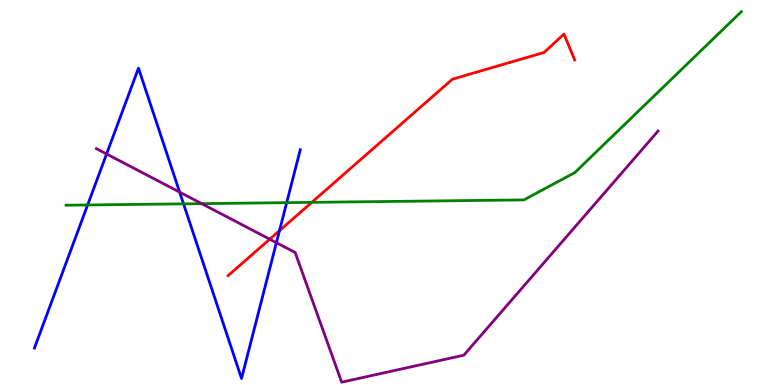[{'lines': ['blue', 'red'], 'intersections': [{'x': 3.61, 'y': 4.01}]}, {'lines': ['green', 'red'], 'intersections': [{'x': 4.02, 'y': 4.74}]}, {'lines': ['purple', 'red'], 'intersections': [{'x': 3.48, 'y': 3.79}]}, {'lines': ['blue', 'green'], 'intersections': [{'x': 1.13, 'y': 4.68}, {'x': 2.37, 'y': 4.71}, {'x': 3.7, 'y': 4.74}]}, {'lines': ['blue', 'purple'], 'intersections': [{'x': 1.38, 'y': 6.0}, {'x': 2.32, 'y': 5.01}, {'x': 3.57, 'y': 3.7}]}, {'lines': ['green', 'purple'], 'intersections': [{'x': 2.6, 'y': 4.71}]}]